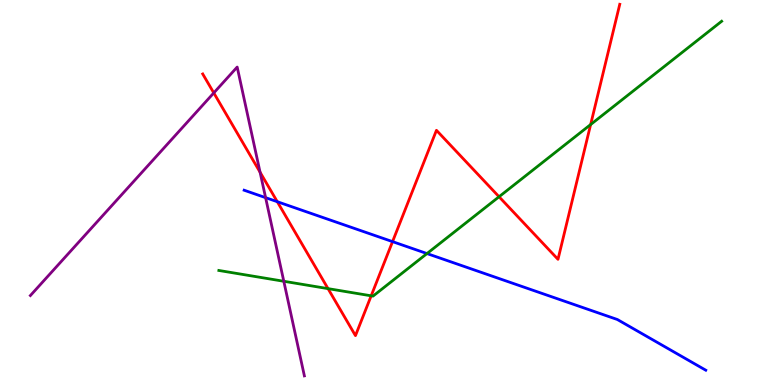[{'lines': ['blue', 'red'], 'intersections': [{'x': 3.58, 'y': 4.76}, {'x': 5.07, 'y': 3.72}]}, {'lines': ['green', 'red'], 'intersections': [{'x': 4.23, 'y': 2.5}, {'x': 4.79, 'y': 2.32}, {'x': 6.44, 'y': 4.89}, {'x': 7.62, 'y': 6.77}]}, {'lines': ['purple', 'red'], 'intersections': [{'x': 2.76, 'y': 7.59}, {'x': 3.36, 'y': 5.53}]}, {'lines': ['blue', 'green'], 'intersections': [{'x': 5.51, 'y': 3.41}]}, {'lines': ['blue', 'purple'], 'intersections': [{'x': 3.43, 'y': 4.87}]}, {'lines': ['green', 'purple'], 'intersections': [{'x': 3.66, 'y': 2.69}]}]